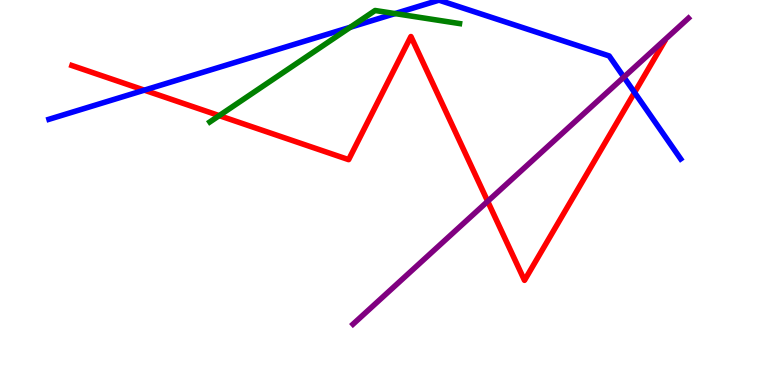[{'lines': ['blue', 'red'], 'intersections': [{'x': 1.86, 'y': 7.66}, {'x': 8.19, 'y': 7.6}]}, {'lines': ['green', 'red'], 'intersections': [{'x': 2.83, 'y': 7.0}]}, {'lines': ['purple', 'red'], 'intersections': [{'x': 6.29, 'y': 4.77}]}, {'lines': ['blue', 'green'], 'intersections': [{'x': 4.52, 'y': 9.29}, {'x': 5.1, 'y': 9.65}]}, {'lines': ['blue', 'purple'], 'intersections': [{'x': 8.05, 'y': 8.0}]}, {'lines': ['green', 'purple'], 'intersections': []}]